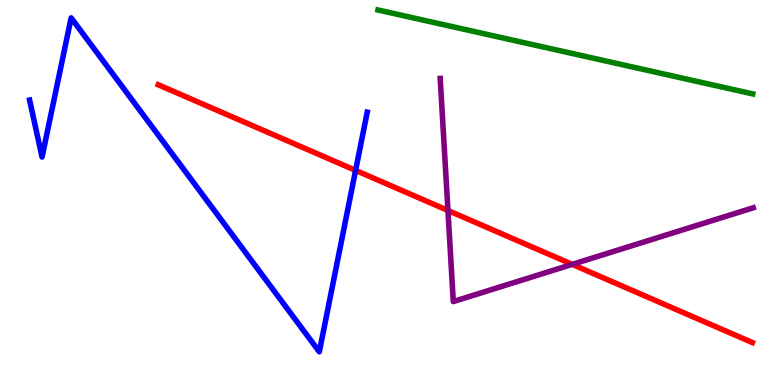[{'lines': ['blue', 'red'], 'intersections': [{'x': 4.59, 'y': 5.57}]}, {'lines': ['green', 'red'], 'intersections': []}, {'lines': ['purple', 'red'], 'intersections': [{'x': 5.78, 'y': 4.53}, {'x': 7.38, 'y': 3.13}]}, {'lines': ['blue', 'green'], 'intersections': []}, {'lines': ['blue', 'purple'], 'intersections': []}, {'lines': ['green', 'purple'], 'intersections': []}]